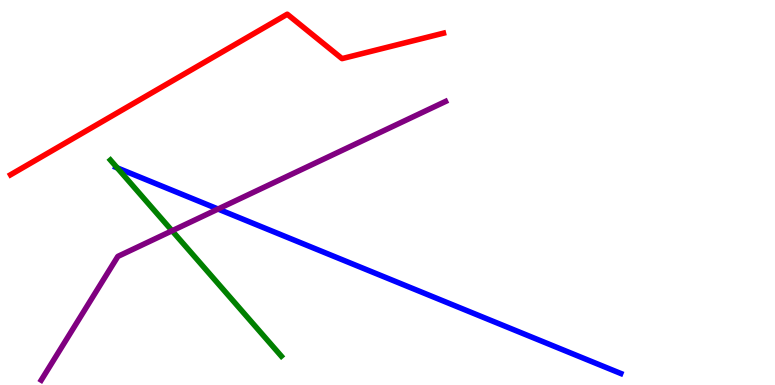[{'lines': ['blue', 'red'], 'intersections': []}, {'lines': ['green', 'red'], 'intersections': []}, {'lines': ['purple', 'red'], 'intersections': []}, {'lines': ['blue', 'green'], 'intersections': [{'x': 1.51, 'y': 5.64}]}, {'lines': ['blue', 'purple'], 'intersections': [{'x': 2.81, 'y': 4.57}]}, {'lines': ['green', 'purple'], 'intersections': [{'x': 2.22, 'y': 4.01}]}]